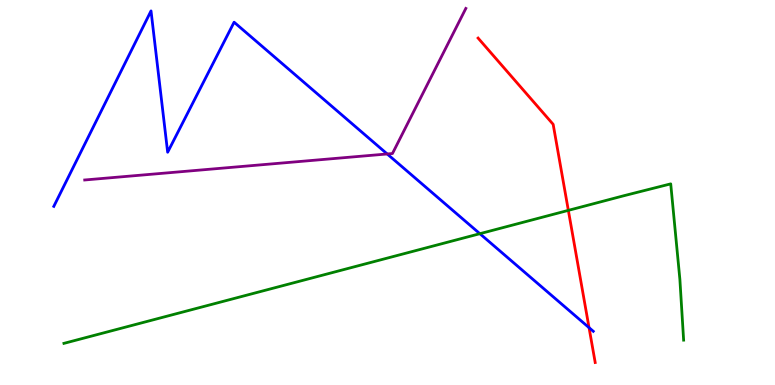[{'lines': ['blue', 'red'], 'intersections': [{'x': 7.6, 'y': 1.49}]}, {'lines': ['green', 'red'], 'intersections': [{'x': 7.33, 'y': 4.54}]}, {'lines': ['purple', 'red'], 'intersections': []}, {'lines': ['blue', 'green'], 'intersections': [{'x': 6.19, 'y': 3.93}]}, {'lines': ['blue', 'purple'], 'intersections': [{'x': 5.0, 'y': 6.0}]}, {'lines': ['green', 'purple'], 'intersections': []}]